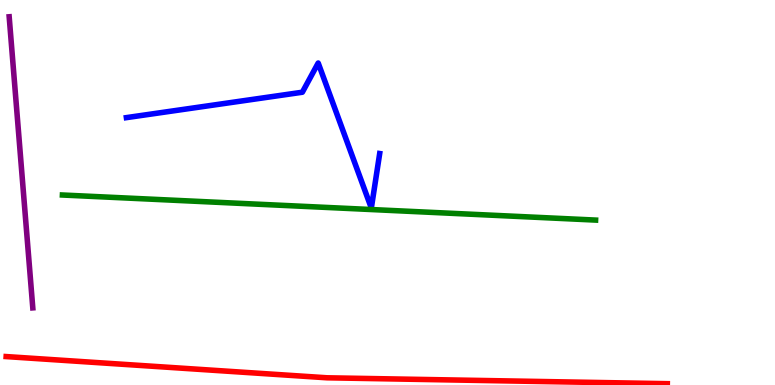[{'lines': ['blue', 'red'], 'intersections': []}, {'lines': ['green', 'red'], 'intersections': []}, {'lines': ['purple', 'red'], 'intersections': []}, {'lines': ['blue', 'green'], 'intersections': []}, {'lines': ['blue', 'purple'], 'intersections': []}, {'lines': ['green', 'purple'], 'intersections': []}]